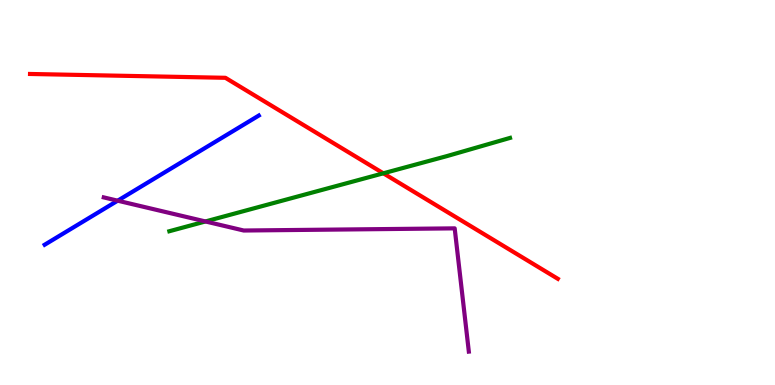[{'lines': ['blue', 'red'], 'intersections': []}, {'lines': ['green', 'red'], 'intersections': [{'x': 4.95, 'y': 5.5}]}, {'lines': ['purple', 'red'], 'intersections': []}, {'lines': ['blue', 'green'], 'intersections': []}, {'lines': ['blue', 'purple'], 'intersections': [{'x': 1.52, 'y': 4.79}]}, {'lines': ['green', 'purple'], 'intersections': [{'x': 2.65, 'y': 4.25}]}]